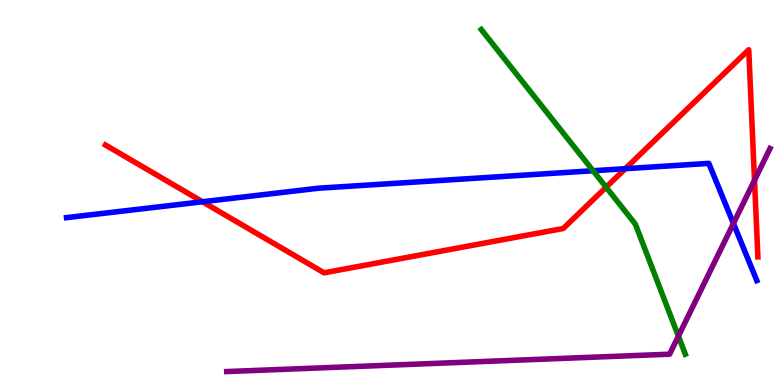[{'lines': ['blue', 'red'], 'intersections': [{'x': 2.61, 'y': 4.76}, {'x': 8.07, 'y': 5.62}]}, {'lines': ['green', 'red'], 'intersections': [{'x': 7.82, 'y': 5.14}]}, {'lines': ['purple', 'red'], 'intersections': [{'x': 9.74, 'y': 5.32}]}, {'lines': ['blue', 'green'], 'intersections': [{'x': 7.65, 'y': 5.57}]}, {'lines': ['blue', 'purple'], 'intersections': [{'x': 9.46, 'y': 4.2}]}, {'lines': ['green', 'purple'], 'intersections': [{'x': 8.75, 'y': 1.27}]}]